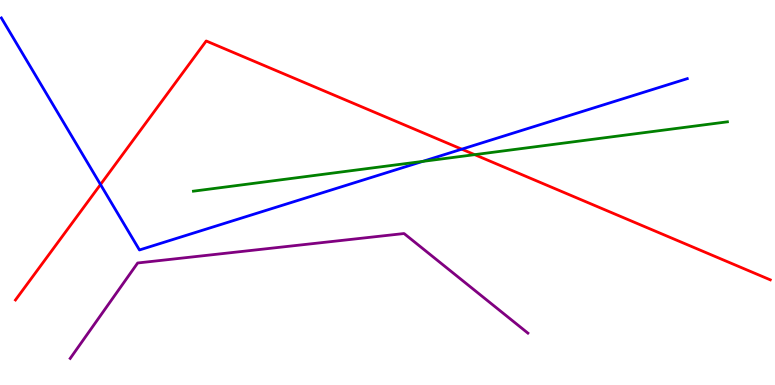[{'lines': ['blue', 'red'], 'intersections': [{'x': 1.3, 'y': 5.21}, {'x': 5.96, 'y': 6.13}]}, {'lines': ['green', 'red'], 'intersections': [{'x': 6.12, 'y': 5.98}]}, {'lines': ['purple', 'red'], 'intersections': []}, {'lines': ['blue', 'green'], 'intersections': [{'x': 5.45, 'y': 5.81}]}, {'lines': ['blue', 'purple'], 'intersections': []}, {'lines': ['green', 'purple'], 'intersections': []}]